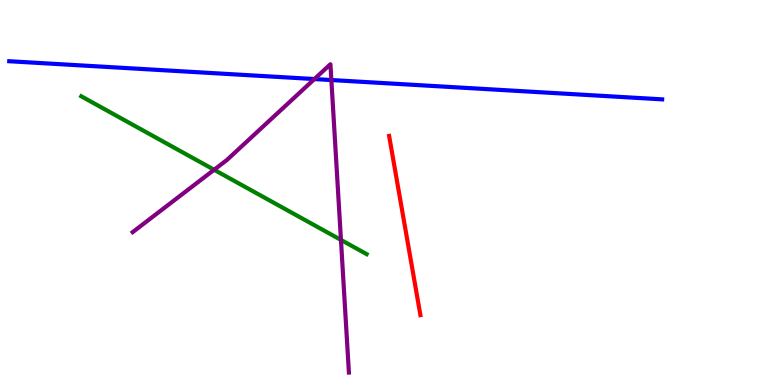[{'lines': ['blue', 'red'], 'intersections': []}, {'lines': ['green', 'red'], 'intersections': []}, {'lines': ['purple', 'red'], 'intersections': []}, {'lines': ['blue', 'green'], 'intersections': []}, {'lines': ['blue', 'purple'], 'intersections': [{'x': 4.06, 'y': 7.95}, {'x': 4.28, 'y': 7.92}]}, {'lines': ['green', 'purple'], 'intersections': [{'x': 2.76, 'y': 5.59}, {'x': 4.4, 'y': 3.77}]}]